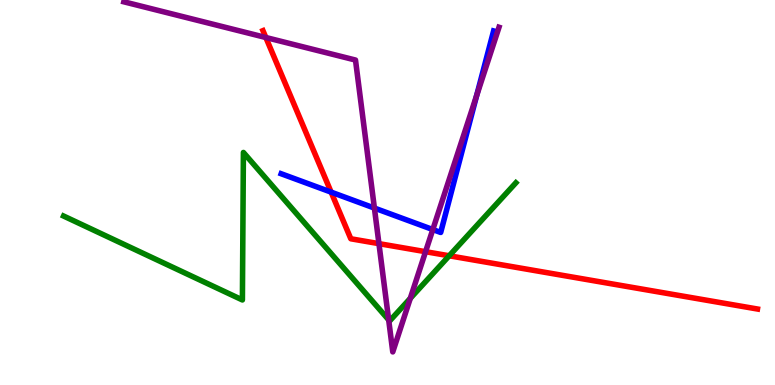[{'lines': ['blue', 'red'], 'intersections': [{'x': 4.27, 'y': 5.01}]}, {'lines': ['green', 'red'], 'intersections': [{'x': 5.8, 'y': 3.36}]}, {'lines': ['purple', 'red'], 'intersections': [{'x': 3.43, 'y': 9.03}, {'x': 4.89, 'y': 3.67}, {'x': 5.49, 'y': 3.46}]}, {'lines': ['blue', 'green'], 'intersections': []}, {'lines': ['blue', 'purple'], 'intersections': [{'x': 4.83, 'y': 4.6}, {'x': 5.58, 'y': 4.04}, {'x': 6.15, 'y': 7.52}]}, {'lines': ['green', 'purple'], 'intersections': [{'x': 5.02, 'y': 1.69}, {'x': 5.29, 'y': 2.25}]}]